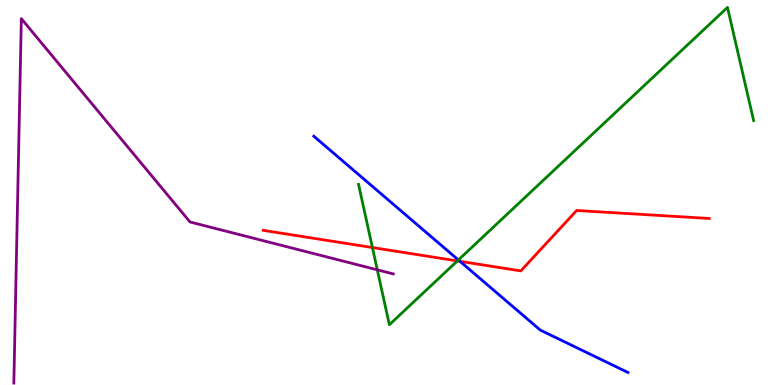[{'lines': ['blue', 'red'], 'intersections': [{'x': 5.94, 'y': 3.21}]}, {'lines': ['green', 'red'], 'intersections': [{'x': 4.81, 'y': 3.57}, {'x': 5.9, 'y': 3.22}]}, {'lines': ['purple', 'red'], 'intersections': []}, {'lines': ['blue', 'green'], 'intersections': [{'x': 5.91, 'y': 3.25}]}, {'lines': ['blue', 'purple'], 'intersections': []}, {'lines': ['green', 'purple'], 'intersections': [{'x': 4.87, 'y': 2.99}]}]